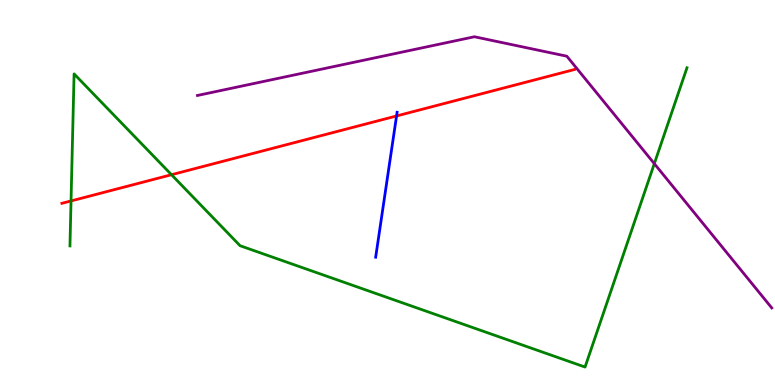[{'lines': ['blue', 'red'], 'intersections': [{'x': 5.12, 'y': 6.99}]}, {'lines': ['green', 'red'], 'intersections': [{'x': 0.917, 'y': 4.78}, {'x': 2.21, 'y': 5.46}]}, {'lines': ['purple', 'red'], 'intersections': []}, {'lines': ['blue', 'green'], 'intersections': []}, {'lines': ['blue', 'purple'], 'intersections': []}, {'lines': ['green', 'purple'], 'intersections': [{'x': 8.44, 'y': 5.75}]}]